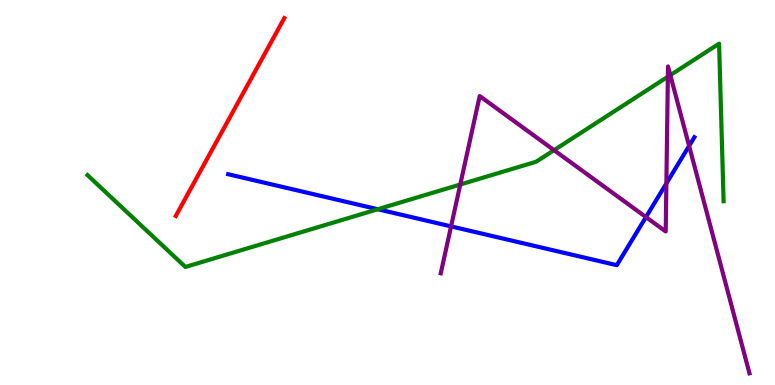[{'lines': ['blue', 'red'], 'intersections': []}, {'lines': ['green', 'red'], 'intersections': []}, {'lines': ['purple', 'red'], 'intersections': []}, {'lines': ['blue', 'green'], 'intersections': [{'x': 4.87, 'y': 4.57}]}, {'lines': ['blue', 'purple'], 'intersections': [{'x': 5.82, 'y': 4.12}, {'x': 8.33, 'y': 4.36}, {'x': 8.6, 'y': 5.24}, {'x': 8.89, 'y': 6.21}]}, {'lines': ['green', 'purple'], 'intersections': [{'x': 5.94, 'y': 5.21}, {'x': 7.15, 'y': 6.1}, {'x': 8.62, 'y': 8.01}, {'x': 8.65, 'y': 8.05}]}]